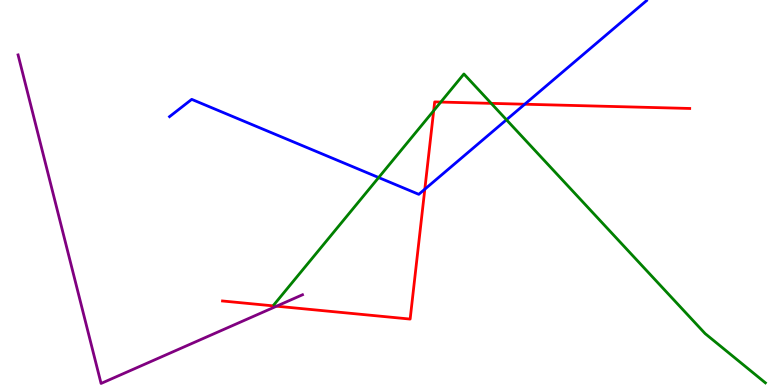[{'lines': ['blue', 'red'], 'intersections': [{'x': 5.48, 'y': 5.09}, {'x': 6.77, 'y': 7.29}]}, {'lines': ['green', 'red'], 'intersections': [{'x': 5.6, 'y': 7.12}, {'x': 5.69, 'y': 7.35}, {'x': 6.34, 'y': 7.32}]}, {'lines': ['purple', 'red'], 'intersections': [{'x': 3.57, 'y': 2.05}]}, {'lines': ['blue', 'green'], 'intersections': [{'x': 4.89, 'y': 5.39}, {'x': 6.53, 'y': 6.89}]}, {'lines': ['blue', 'purple'], 'intersections': []}, {'lines': ['green', 'purple'], 'intersections': []}]